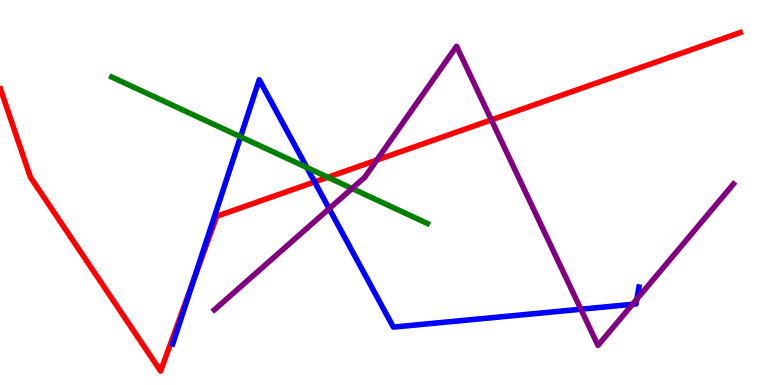[{'lines': ['blue', 'red'], 'intersections': [{'x': 2.5, 'y': 2.74}, {'x': 4.06, 'y': 5.28}]}, {'lines': ['green', 'red'], 'intersections': [{'x': 4.23, 'y': 5.4}]}, {'lines': ['purple', 'red'], 'intersections': [{'x': 4.86, 'y': 5.84}, {'x': 6.34, 'y': 6.89}]}, {'lines': ['blue', 'green'], 'intersections': [{'x': 3.1, 'y': 6.45}, {'x': 3.96, 'y': 5.65}]}, {'lines': ['blue', 'purple'], 'intersections': [{'x': 4.25, 'y': 4.58}, {'x': 7.5, 'y': 1.97}, {'x': 8.16, 'y': 2.1}, {'x': 8.22, 'y': 2.23}]}, {'lines': ['green', 'purple'], 'intersections': [{'x': 4.54, 'y': 5.1}]}]